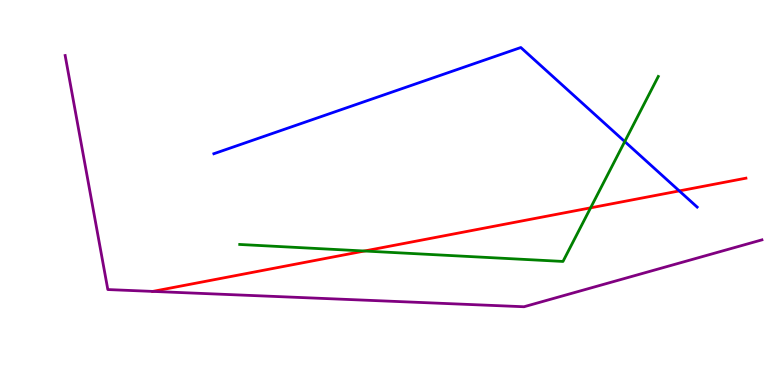[{'lines': ['blue', 'red'], 'intersections': [{'x': 8.77, 'y': 5.04}]}, {'lines': ['green', 'red'], 'intersections': [{'x': 4.7, 'y': 3.48}, {'x': 7.62, 'y': 4.6}]}, {'lines': ['purple', 'red'], 'intersections': [{'x': 1.97, 'y': 2.43}]}, {'lines': ['blue', 'green'], 'intersections': [{'x': 8.06, 'y': 6.32}]}, {'lines': ['blue', 'purple'], 'intersections': []}, {'lines': ['green', 'purple'], 'intersections': []}]